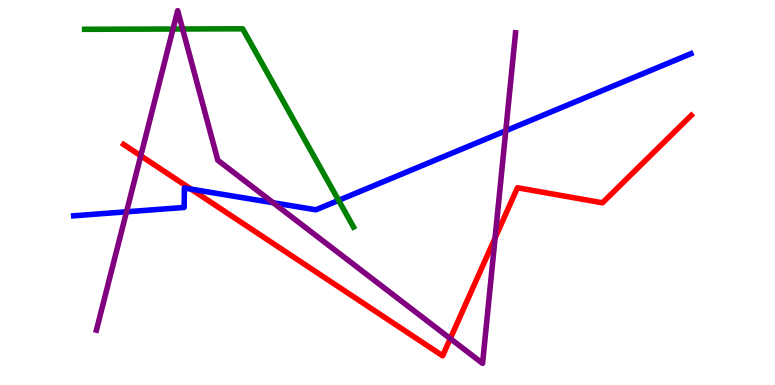[{'lines': ['blue', 'red'], 'intersections': [{'x': 2.47, 'y': 5.09}]}, {'lines': ['green', 'red'], 'intersections': []}, {'lines': ['purple', 'red'], 'intersections': [{'x': 1.82, 'y': 5.95}, {'x': 5.81, 'y': 1.2}, {'x': 6.39, 'y': 3.82}]}, {'lines': ['blue', 'green'], 'intersections': [{'x': 4.37, 'y': 4.8}]}, {'lines': ['blue', 'purple'], 'intersections': [{'x': 1.63, 'y': 4.5}, {'x': 3.53, 'y': 4.73}, {'x': 6.53, 'y': 6.6}]}, {'lines': ['green', 'purple'], 'intersections': [{'x': 2.23, 'y': 9.25}, {'x': 2.36, 'y': 9.25}]}]